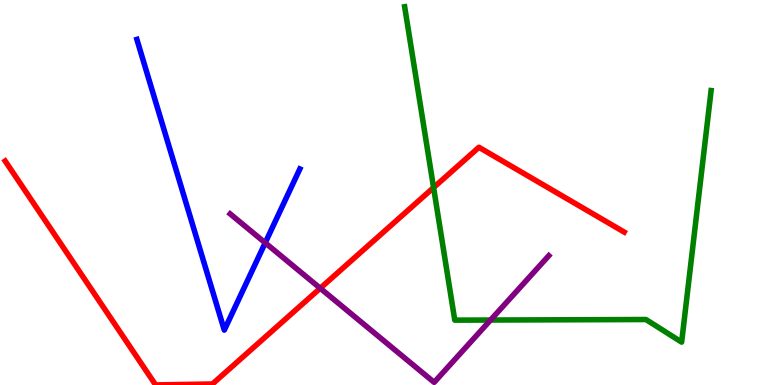[{'lines': ['blue', 'red'], 'intersections': []}, {'lines': ['green', 'red'], 'intersections': [{'x': 5.59, 'y': 5.13}]}, {'lines': ['purple', 'red'], 'intersections': [{'x': 4.13, 'y': 2.51}]}, {'lines': ['blue', 'green'], 'intersections': []}, {'lines': ['blue', 'purple'], 'intersections': [{'x': 3.42, 'y': 3.69}]}, {'lines': ['green', 'purple'], 'intersections': [{'x': 6.33, 'y': 1.69}]}]